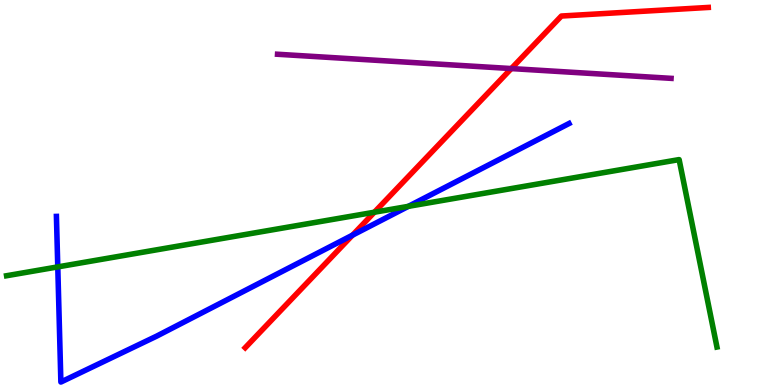[{'lines': ['blue', 'red'], 'intersections': [{'x': 4.55, 'y': 3.89}]}, {'lines': ['green', 'red'], 'intersections': [{'x': 4.83, 'y': 4.49}]}, {'lines': ['purple', 'red'], 'intersections': [{'x': 6.6, 'y': 8.22}]}, {'lines': ['blue', 'green'], 'intersections': [{'x': 0.746, 'y': 3.07}, {'x': 5.27, 'y': 4.64}]}, {'lines': ['blue', 'purple'], 'intersections': []}, {'lines': ['green', 'purple'], 'intersections': []}]